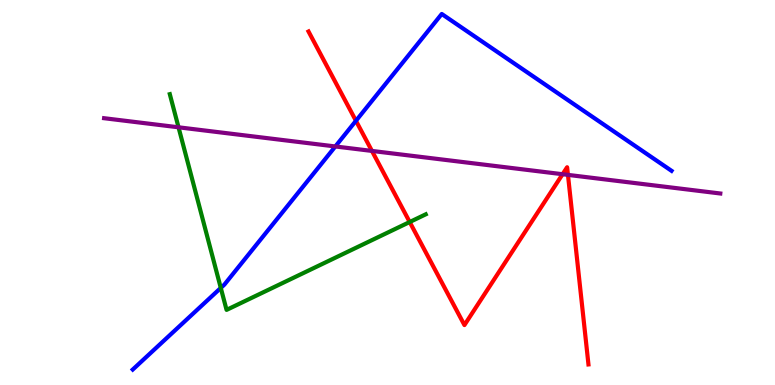[{'lines': ['blue', 'red'], 'intersections': [{'x': 4.59, 'y': 6.86}]}, {'lines': ['green', 'red'], 'intersections': [{'x': 5.29, 'y': 4.23}]}, {'lines': ['purple', 'red'], 'intersections': [{'x': 4.8, 'y': 6.08}, {'x': 7.26, 'y': 5.47}, {'x': 7.33, 'y': 5.46}]}, {'lines': ['blue', 'green'], 'intersections': [{'x': 2.85, 'y': 2.52}]}, {'lines': ['blue', 'purple'], 'intersections': [{'x': 4.33, 'y': 6.2}]}, {'lines': ['green', 'purple'], 'intersections': [{'x': 2.3, 'y': 6.69}]}]